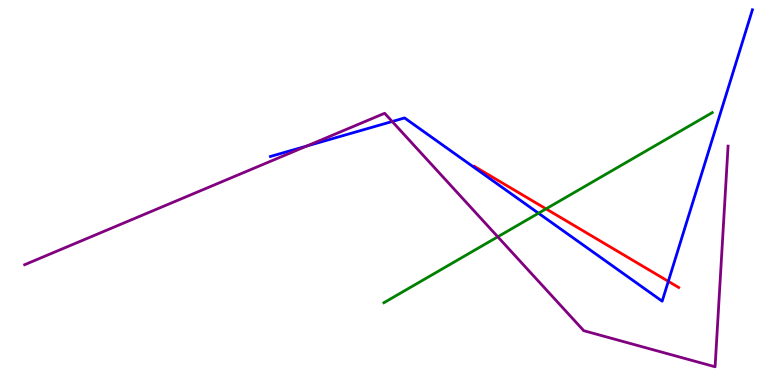[{'lines': ['blue', 'red'], 'intersections': [{'x': 8.62, 'y': 2.69}]}, {'lines': ['green', 'red'], 'intersections': [{'x': 7.05, 'y': 4.58}]}, {'lines': ['purple', 'red'], 'intersections': []}, {'lines': ['blue', 'green'], 'intersections': [{'x': 6.95, 'y': 4.46}]}, {'lines': ['blue', 'purple'], 'intersections': [{'x': 3.96, 'y': 6.21}, {'x': 5.06, 'y': 6.84}]}, {'lines': ['green', 'purple'], 'intersections': [{'x': 6.42, 'y': 3.85}]}]